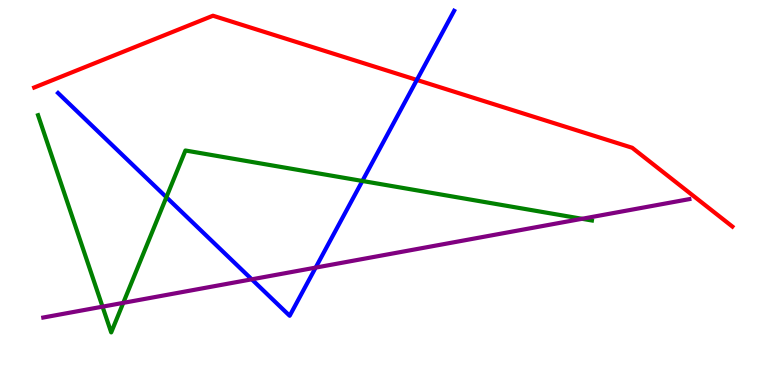[{'lines': ['blue', 'red'], 'intersections': [{'x': 5.38, 'y': 7.92}]}, {'lines': ['green', 'red'], 'intersections': []}, {'lines': ['purple', 'red'], 'intersections': []}, {'lines': ['blue', 'green'], 'intersections': [{'x': 2.15, 'y': 4.88}, {'x': 4.68, 'y': 5.3}]}, {'lines': ['blue', 'purple'], 'intersections': [{'x': 3.25, 'y': 2.75}, {'x': 4.07, 'y': 3.05}]}, {'lines': ['green', 'purple'], 'intersections': [{'x': 1.32, 'y': 2.03}, {'x': 1.59, 'y': 2.13}, {'x': 7.51, 'y': 4.32}]}]